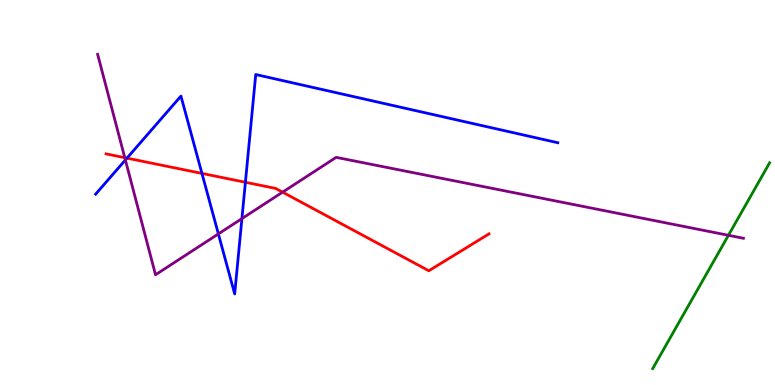[{'lines': ['blue', 'red'], 'intersections': [{'x': 1.64, 'y': 5.89}, {'x': 2.61, 'y': 5.5}, {'x': 3.17, 'y': 5.27}]}, {'lines': ['green', 'red'], 'intersections': []}, {'lines': ['purple', 'red'], 'intersections': [{'x': 1.61, 'y': 5.9}, {'x': 3.65, 'y': 5.01}]}, {'lines': ['blue', 'green'], 'intersections': []}, {'lines': ['blue', 'purple'], 'intersections': [{'x': 1.62, 'y': 5.84}, {'x': 2.82, 'y': 3.92}, {'x': 3.12, 'y': 4.32}]}, {'lines': ['green', 'purple'], 'intersections': [{'x': 9.4, 'y': 3.89}]}]